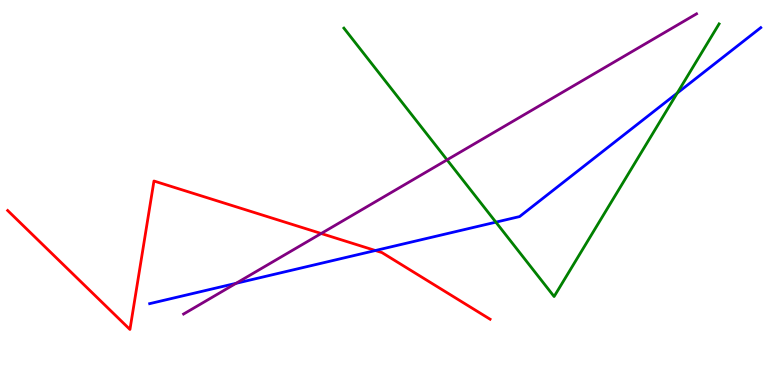[{'lines': ['blue', 'red'], 'intersections': [{'x': 4.84, 'y': 3.49}]}, {'lines': ['green', 'red'], 'intersections': []}, {'lines': ['purple', 'red'], 'intersections': [{'x': 4.14, 'y': 3.93}]}, {'lines': ['blue', 'green'], 'intersections': [{'x': 6.4, 'y': 4.23}, {'x': 8.74, 'y': 7.58}]}, {'lines': ['blue', 'purple'], 'intersections': [{'x': 3.05, 'y': 2.64}]}, {'lines': ['green', 'purple'], 'intersections': [{'x': 5.77, 'y': 5.85}]}]